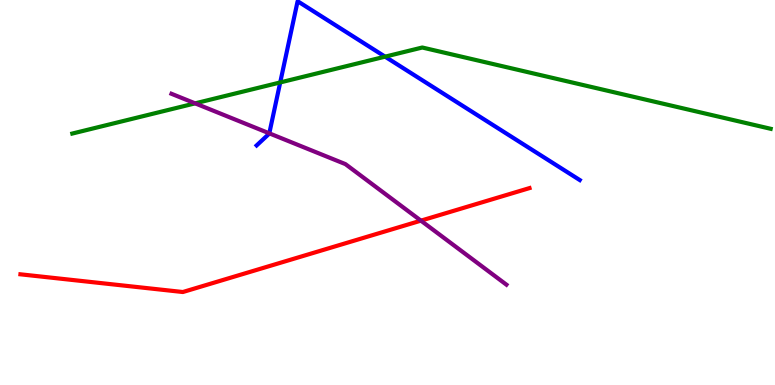[{'lines': ['blue', 'red'], 'intersections': []}, {'lines': ['green', 'red'], 'intersections': []}, {'lines': ['purple', 'red'], 'intersections': [{'x': 5.43, 'y': 4.27}]}, {'lines': ['blue', 'green'], 'intersections': [{'x': 3.62, 'y': 7.86}, {'x': 4.97, 'y': 8.53}]}, {'lines': ['blue', 'purple'], 'intersections': [{'x': 3.47, 'y': 6.54}]}, {'lines': ['green', 'purple'], 'intersections': [{'x': 2.52, 'y': 7.32}]}]